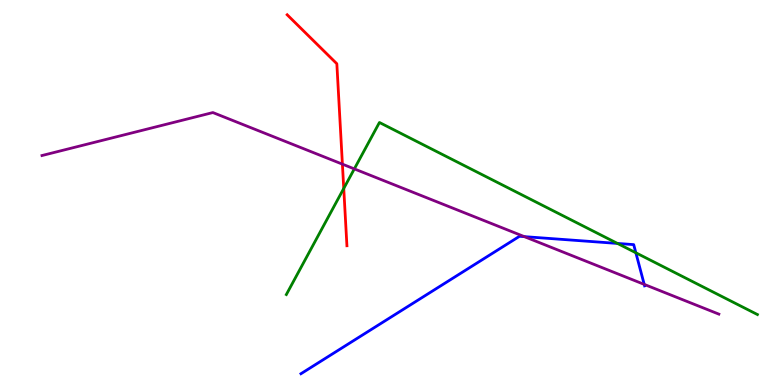[{'lines': ['blue', 'red'], 'intersections': []}, {'lines': ['green', 'red'], 'intersections': [{'x': 4.44, 'y': 5.11}]}, {'lines': ['purple', 'red'], 'intersections': [{'x': 4.42, 'y': 5.74}]}, {'lines': ['blue', 'green'], 'intersections': [{'x': 7.97, 'y': 3.68}, {'x': 8.2, 'y': 3.43}]}, {'lines': ['blue', 'purple'], 'intersections': [{'x': 6.77, 'y': 3.85}, {'x': 8.31, 'y': 2.61}]}, {'lines': ['green', 'purple'], 'intersections': [{'x': 4.57, 'y': 5.61}]}]